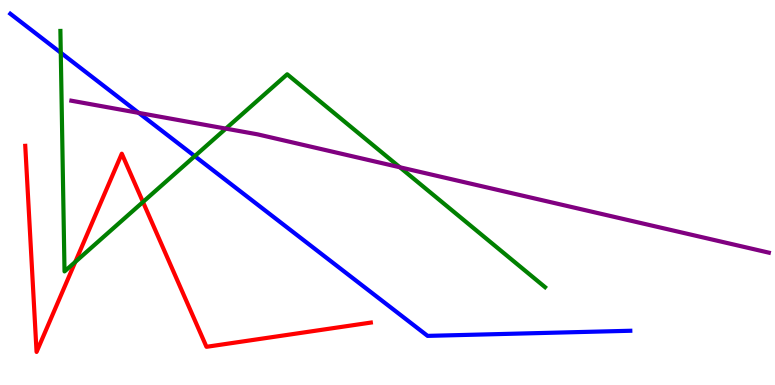[{'lines': ['blue', 'red'], 'intersections': []}, {'lines': ['green', 'red'], 'intersections': [{'x': 0.971, 'y': 3.2}, {'x': 1.84, 'y': 4.75}]}, {'lines': ['purple', 'red'], 'intersections': []}, {'lines': ['blue', 'green'], 'intersections': [{'x': 0.784, 'y': 8.63}, {'x': 2.51, 'y': 5.94}]}, {'lines': ['blue', 'purple'], 'intersections': [{'x': 1.79, 'y': 7.07}]}, {'lines': ['green', 'purple'], 'intersections': [{'x': 2.91, 'y': 6.66}, {'x': 5.16, 'y': 5.66}]}]